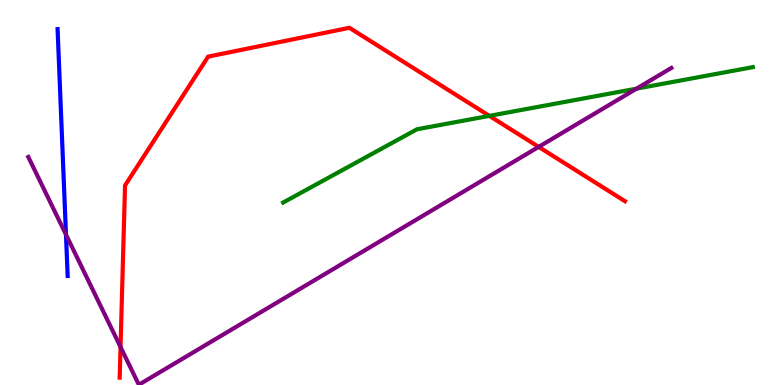[{'lines': ['blue', 'red'], 'intersections': []}, {'lines': ['green', 'red'], 'intersections': [{'x': 6.31, 'y': 6.99}]}, {'lines': ['purple', 'red'], 'intersections': [{'x': 1.56, 'y': 0.987}, {'x': 6.95, 'y': 6.18}]}, {'lines': ['blue', 'green'], 'intersections': []}, {'lines': ['blue', 'purple'], 'intersections': [{'x': 0.851, 'y': 3.91}]}, {'lines': ['green', 'purple'], 'intersections': [{'x': 8.21, 'y': 7.7}]}]